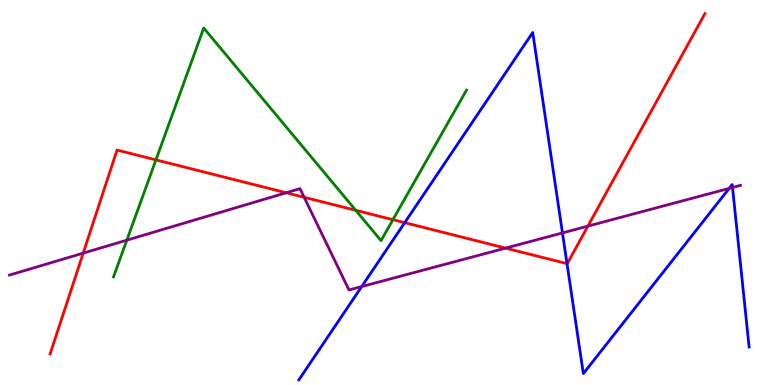[{'lines': ['blue', 'red'], 'intersections': [{'x': 5.22, 'y': 4.22}, {'x': 7.32, 'y': 3.15}]}, {'lines': ['green', 'red'], 'intersections': [{'x': 2.01, 'y': 5.85}, {'x': 4.59, 'y': 4.54}, {'x': 5.07, 'y': 4.29}]}, {'lines': ['purple', 'red'], 'intersections': [{'x': 1.07, 'y': 3.42}, {'x': 3.69, 'y': 4.99}, {'x': 3.92, 'y': 4.88}, {'x': 6.52, 'y': 3.56}, {'x': 7.59, 'y': 4.13}]}, {'lines': ['blue', 'green'], 'intersections': []}, {'lines': ['blue', 'purple'], 'intersections': [{'x': 4.67, 'y': 2.56}, {'x': 7.26, 'y': 3.95}, {'x': 9.41, 'y': 5.11}, {'x': 9.45, 'y': 5.13}]}, {'lines': ['green', 'purple'], 'intersections': [{'x': 1.64, 'y': 3.76}]}]